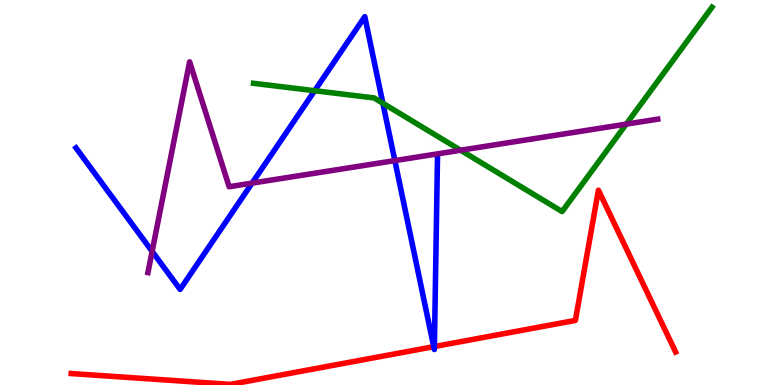[{'lines': ['blue', 'red'], 'intersections': [{'x': 5.6, 'y': 0.995}, {'x': 5.6, 'y': 0.998}]}, {'lines': ['green', 'red'], 'intersections': []}, {'lines': ['purple', 'red'], 'intersections': []}, {'lines': ['blue', 'green'], 'intersections': [{'x': 4.06, 'y': 7.64}, {'x': 4.94, 'y': 7.32}]}, {'lines': ['blue', 'purple'], 'intersections': [{'x': 1.96, 'y': 3.47}, {'x': 3.25, 'y': 5.24}, {'x': 5.09, 'y': 5.83}]}, {'lines': ['green', 'purple'], 'intersections': [{'x': 5.94, 'y': 6.1}, {'x': 8.08, 'y': 6.78}]}]